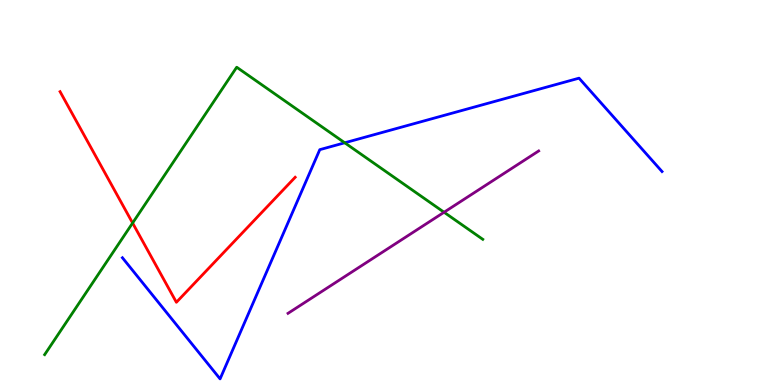[{'lines': ['blue', 'red'], 'intersections': []}, {'lines': ['green', 'red'], 'intersections': [{'x': 1.71, 'y': 4.21}]}, {'lines': ['purple', 'red'], 'intersections': []}, {'lines': ['blue', 'green'], 'intersections': [{'x': 4.45, 'y': 6.29}]}, {'lines': ['blue', 'purple'], 'intersections': []}, {'lines': ['green', 'purple'], 'intersections': [{'x': 5.73, 'y': 4.49}]}]